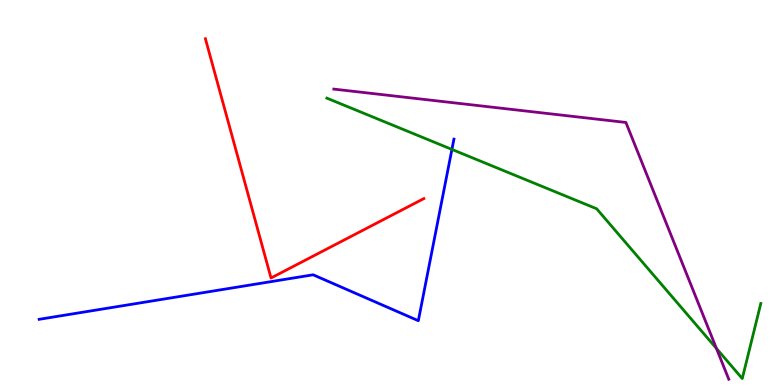[{'lines': ['blue', 'red'], 'intersections': []}, {'lines': ['green', 'red'], 'intersections': []}, {'lines': ['purple', 'red'], 'intersections': []}, {'lines': ['blue', 'green'], 'intersections': [{'x': 5.83, 'y': 6.12}]}, {'lines': ['blue', 'purple'], 'intersections': []}, {'lines': ['green', 'purple'], 'intersections': [{'x': 9.24, 'y': 0.95}]}]